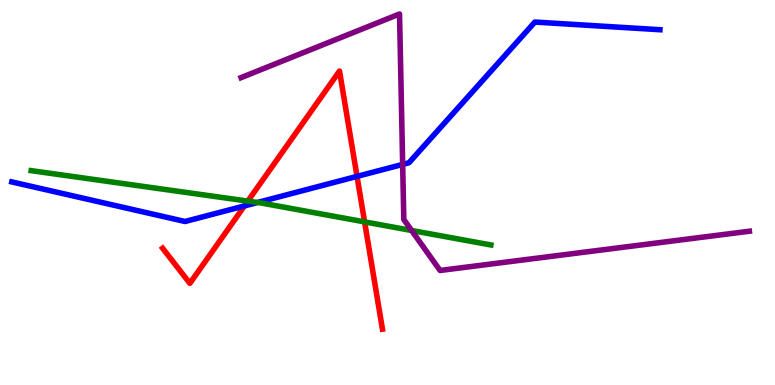[{'lines': ['blue', 'red'], 'intersections': [{'x': 3.15, 'y': 4.65}, {'x': 4.61, 'y': 5.42}]}, {'lines': ['green', 'red'], 'intersections': [{'x': 3.2, 'y': 4.78}, {'x': 4.7, 'y': 4.24}]}, {'lines': ['purple', 'red'], 'intersections': []}, {'lines': ['blue', 'green'], 'intersections': [{'x': 3.32, 'y': 4.74}]}, {'lines': ['blue', 'purple'], 'intersections': [{'x': 5.2, 'y': 5.73}]}, {'lines': ['green', 'purple'], 'intersections': [{'x': 5.31, 'y': 4.01}]}]